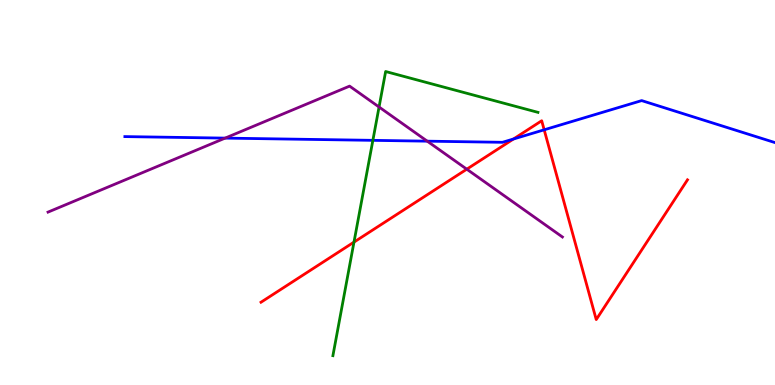[{'lines': ['blue', 'red'], 'intersections': [{'x': 6.63, 'y': 6.39}, {'x': 7.02, 'y': 6.63}]}, {'lines': ['green', 'red'], 'intersections': [{'x': 4.57, 'y': 3.71}]}, {'lines': ['purple', 'red'], 'intersections': [{'x': 6.02, 'y': 5.61}]}, {'lines': ['blue', 'green'], 'intersections': [{'x': 4.81, 'y': 6.35}]}, {'lines': ['blue', 'purple'], 'intersections': [{'x': 2.9, 'y': 6.41}, {'x': 5.51, 'y': 6.33}]}, {'lines': ['green', 'purple'], 'intersections': [{'x': 4.89, 'y': 7.22}]}]